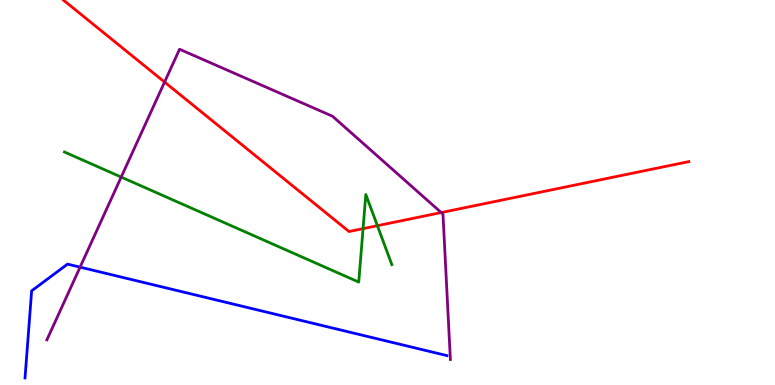[{'lines': ['blue', 'red'], 'intersections': []}, {'lines': ['green', 'red'], 'intersections': [{'x': 4.68, 'y': 4.06}, {'x': 4.87, 'y': 4.14}]}, {'lines': ['purple', 'red'], 'intersections': [{'x': 2.12, 'y': 7.87}, {'x': 5.69, 'y': 4.48}]}, {'lines': ['blue', 'green'], 'intersections': []}, {'lines': ['blue', 'purple'], 'intersections': [{'x': 1.03, 'y': 3.06}]}, {'lines': ['green', 'purple'], 'intersections': [{'x': 1.56, 'y': 5.4}]}]